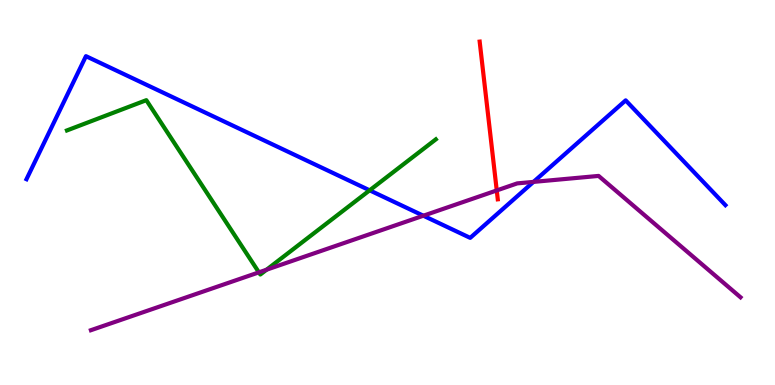[{'lines': ['blue', 'red'], 'intersections': []}, {'lines': ['green', 'red'], 'intersections': []}, {'lines': ['purple', 'red'], 'intersections': [{'x': 6.41, 'y': 5.05}]}, {'lines': ['blue', 'green'], 'intersections': [{'x': 4.77, 'y': 5.06}]}, {'lines': ['blue', 'purple'], 'intersections': [{'x': 5.46, 'y': 4.4}, {'x': 6.88, 'y': 5.28}]}, {'lines': ['green', 'purple'], 'intersections': [{'x': 3.34, 'y': 2.93}, {'x': 3.44, 'y': 2.99}]}]